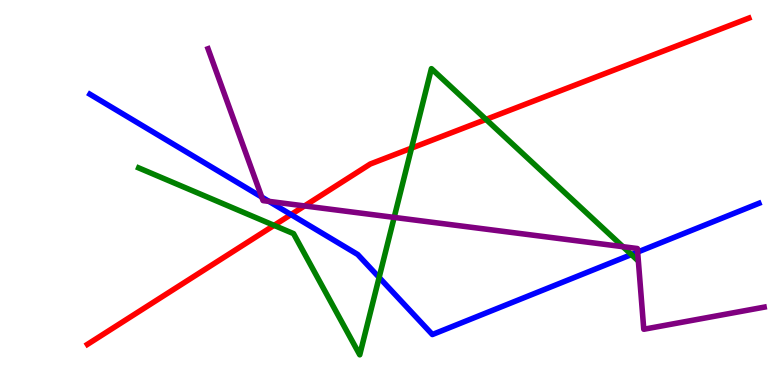[{'lines': ['blue', 'red'], 'intersections': [{'x': 3.75, 'y': 4.43}]}, {'lines': ['green', 'red'], 'intersections': [{'x': 3.54, 'y': 4.15}, {'x': 5.31, 'y': 6.15}, {'x': 6.27, 'y': 6.9}]}, {'lines': ['purple', 'red'], 'intersections': [{'x': 3.93, 'y': 4.65}]}, {'lines': ['blue', 'green'], 'intersections': [{'x': 4.89, 'y': 2.79}, {'x': 8.15, 'y': 3.39}]}, {'lines': ['blue', 'purple'], 'intersections': [{'x': 3.38, 'y': 4.88}, {'x': 3.47, 'y': 4.77}, {'x': 8.23, 'y': 3.45}]}, {'lines': ['green', 'purple'], 'intersections': [{'x': 5.09, 'y': 4.35}, {'x': 8.04, 'y': 3.59}]}]